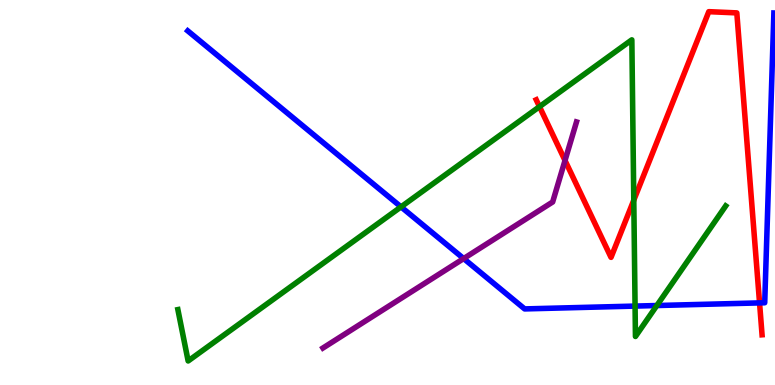[{'lines': ['blue', 'red'], 'intersections': [{'x': 9.8, 'y': 2.13}]}, {'lines': ['green', 'red'], 'intersections': [{'x': 6.96, 'y': 7.23}, {'x': 8.18, 'y': 4.8}]}, {'lines': ['purple', 'red'], 'intersections': [{'x': 7.29, 'y': 5.83}]}, {'lines': ['blue', 'green'], 'intersections': [{'x': 5.17, 'y': 4.63}, {'x': 8.19, 'y': 2.05}, {'x': 8.48, 'y': 2.06}]}, {'lines': ['blue', 'purple'], 'intersections': [{'x': 5.98, 'y': 3.28}]}, {'lines': ['green', 'purple'], 'intersections': []}]